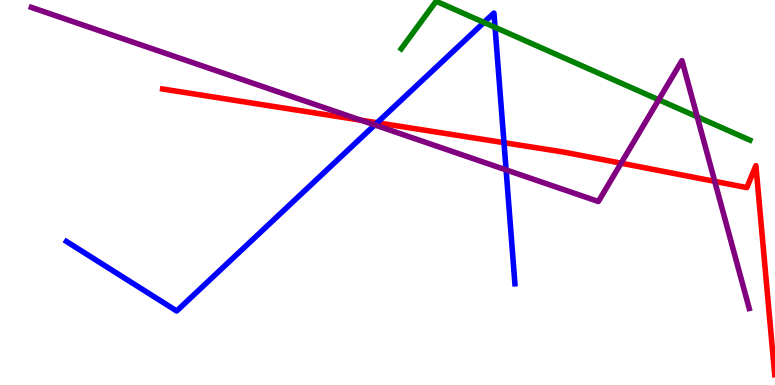[{'lines': ['blue', 'red'], 'intersections': [{'x': 4.87, 'y': 6.81}, {'x': 6.5, 'y': 6.29}]}, {'lines': ['green', 'red'], 'intersections': []}, {'lines': ['purple', 'red'], 'intersections': [{'x': 4.66, 'y': 6.88}, {'x': 8.01, 'y': 5.76}, {'x': 9.22, 'y': 5.29}]}, {'lines': ['blue', 'green'], 'intersections': [{'x': 6.24, 'y': 9.42}, {'x': 6.39, 'y': 9.29}]}, {'lines': ['blue', 'purple'], 'intersections': [{'x': 4.84, 'y': 6.75}, {'x': 6.53, 'y': 5.59}]}, {'lines': ['green', 'purple'], 'intersections': [{'x': 8.5, 'y': 7.41}, {'x': 9.0, 'y': 6.97}]}]